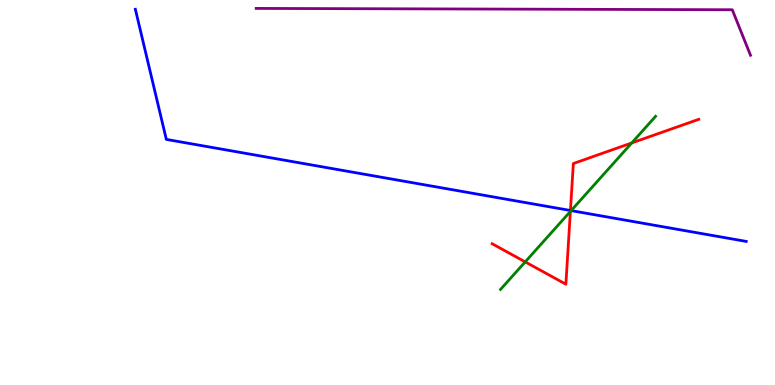[{'lines': ['blue', 'red'], 'intersections': [{'x': 7.36, 'y': 4.53}]}, {'lines': ['green', 'red'], 'intersections': [{'x': 6.78, 'y': 3.2}, {'x': 7.36, 'y': 4.51}, {'x': 8.15, 'y': 6.29}]}, {'lines': ['purple', 'red'], 'intersections': []}, {'lines': ['blue', 'green'], 'intersections': [{'x': 7.37, 'y': 4.53}]}, {'lines': ['blue', 'purple'], 'intersections': []}, {'lines': ['green', 'purple'], 'intersections': []}]